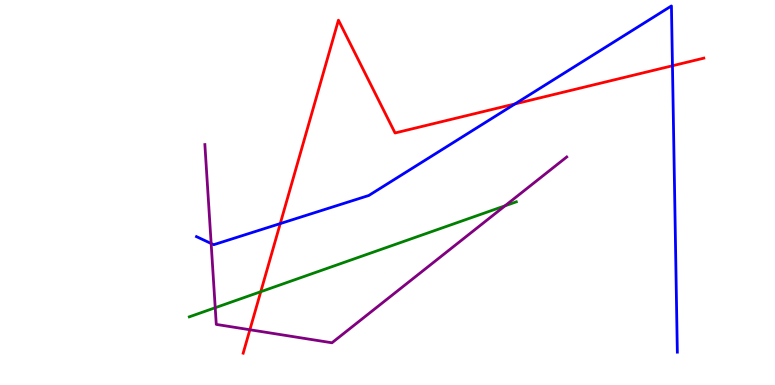[{'lines': ['blue', 'red'], 'intersections': [{'x': 3.62, 'y': 4.19}, {'x': 6.65, 'y': 7.3}, {'x': 8.68, 'y': 8.29}]}, {'lines': ['green', 'red'], 'intersections': [{'x': 3.36, 'y': 2.42}]}, {'lines': ['purple', 'red'], 'intersections': [{'x': 3.22, 'y': 1.44}]}, {'lines': ['blue', 'green'], 'intersections': []}, {'lines': ['blue', 'purple'], 'intersections': [{'x': 2.72, 'y': 3.68}]}, {'lines': ['green', 'purple'], 'intersections': [{'x': 2.78, 'y': 2.01}, {'x': 6.52, 'y': 4.65}]}]